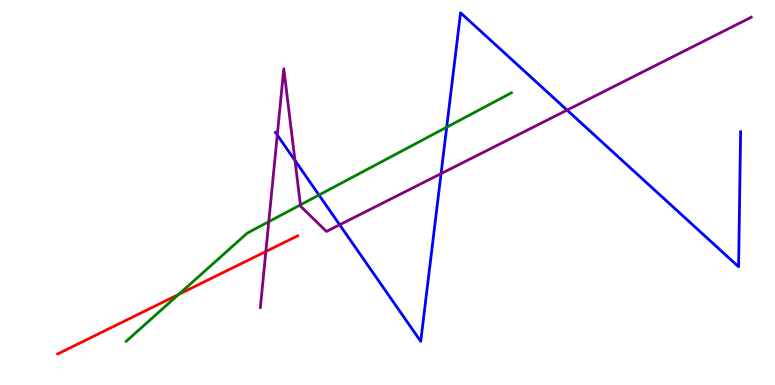[{'lines': ['blue', 'red'], 'intersections': []}, {'lines': ['green', 'red'], 'intersections': [{'x': 2.31, 'y': 2.35}]}, {'lines': ['purple', 'red'], 'intersections': [{'x': 3.43, 'y': 3.47}]}, {'lines': ['blue', 'green'], 'intersections': [{'x': 4.12, 'y': 4.93}, {'x': 5.76, 'y': 6.7}]}, {'lines': ['blue', 'purple'], 'intersections': [{'x': 3.58, 'y': 6.49}, {'x': 3.81, 'y': 5.83}, {'x': 4.38, 'y': 4.16}, {'x': 5.69, 'y': 5.49}, {'x': 7.32, 'y': 7.14}]}, {'lines': ['green', 'purple'], 'intersections': [{'x': 3.47, 'y': 4.24}, {'x': 3.88, 'y': 4.68}]}]